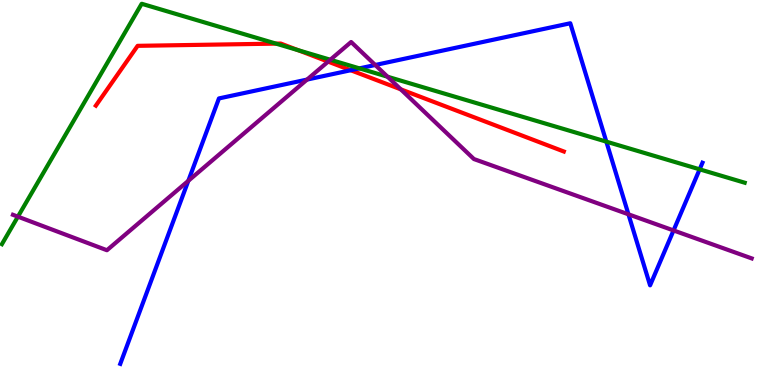[{'lines': ['blue', 'red'], 'intersections': [{'x': 4.53, 'y': 8.18}]}, {'lines': ['green', 'red'], 'intersections': [{'x': 3.56, 'y': 8.87}, {'x': 3.85, 'y': 8.7}]}, {'lines': ['purple', 'red'], 'intersections': [{'x': 4.23, 'y': 8.4}, {'x': 5.17, 'y': 7.68}]}, {'lines': ['blue', 'green'], 'intersections': [{'x': 4.64, 'y': 8.22}, {'x': 7.82, 'y': 6.32}, {'x': 9.03, 'y': 5.6}]}, {'lines': ['blue', 'purple'], 'intersections': [{'x': 2.43, 'y': 5.3}, {'x': 3.96, 'y': 7.93}, {'x': 4.84, 'y': 8.31}, {'x': 8.11, 'y': 4.43}, {'x': 8.69, 'y': 4.01}]}, {'lines': ['green', 'purple'], 'intersections': [{'x': 0.231, 'y': 4.37}, {'x': 4.26, 'y': 8.45}, {'x': 5.0, 'y': 8.01}]}]